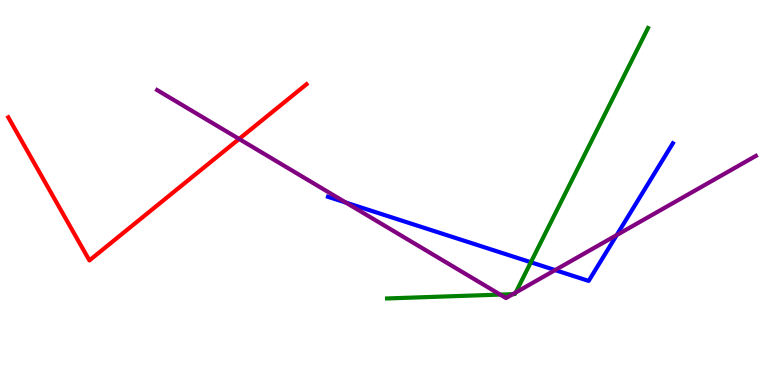[{'lines': ['blue', 'red'], 'intersections': []}, {'lines': ['green', 'red'], 'intersections': []}, {'lines': ['purple', 'red'], 'intersections': [{'x': 3.09, 'y': 6.39}]}, {'lines': ['blue', 'green'], 'intersections': [{'x': 6.85, 'y': 3.19}]}, {'lines': ['blue', 'purple'], 'intersections': [{'x': 4.46, 'y': 4.74}, {'x': 7.16, 'y': 2.98}, {'x': 7.96, 'y': 3.89}]}, {'lines': ['green', 'purple'], 'intersections': [{'x': 6.45, 'y': 2.35}, {'x': 6.62, 'y': 2.36}, {'x': 6.65, 'y': 2.4}]}]